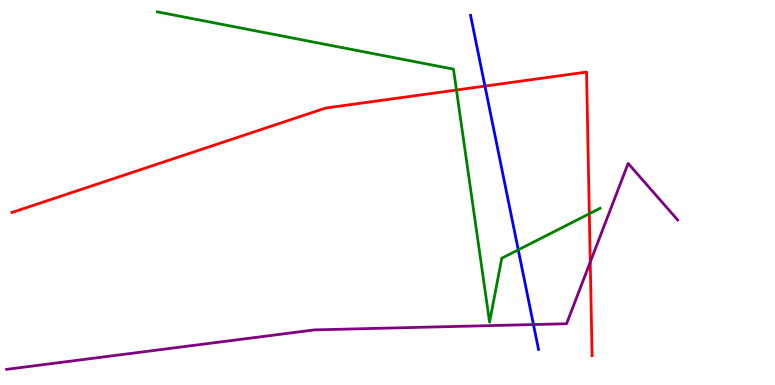[{'lines': ['blue', 'red'], 'intersections': [{'x': 6.26, 'y': 7.76}]}, {'lines': ['green', 'red'], 'intersections': [{'x': 5.89, 'y': 7.66}, {'x': 7.6, 'y': 4.45}]}, {'lines': ['purple', 'red'], 'intersections': [{'x': 7.62, 'y': 3.19}]}, {'lines': ['blue', 'green'], 'intersections': [{'x': 6.69, 'y': 3.51}]}, {'lines': ['blue', 'purple'], 'intersections': [{'x': 6.88, 'y': 1.57}]}, {'lines': ['green', 'purple'], 'intersections': []}]